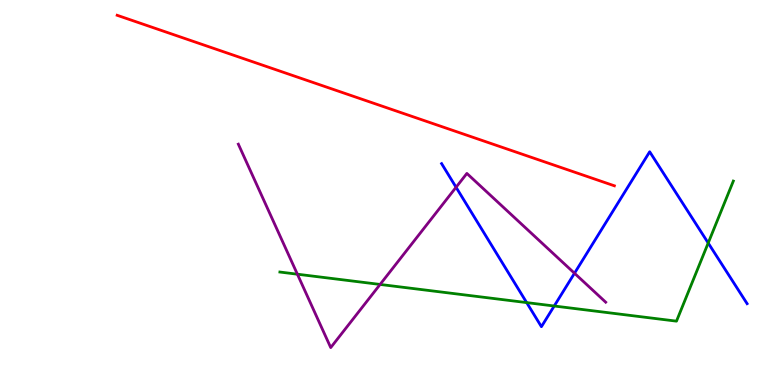[{'lines': ['blue', 'red'], 'intersections': []}, {'lines': ['green', 'red'], 'intersections': []}, {'lines': ['purple', 'red'], 'intersections': []}, {'lines': ['blue', 'green'], 'intersections': [{'x': 6.8, 'y': 2.14}, {'x': 7.15, 'y': 2.05}, {'x': 9.14, 'y': 3.69}]}, {'lines': ['blue', 'purple'], 'intersections': [{'x': 5.88, 'y': 5.14}, {'x': 7.41, 'y': 2.9}]}, {'lines': ['green', 'purple'], 'intersections': [{'x': 3.84, 'y': 2.88}, {'x': 4.9, 'y': 2.61}]}]